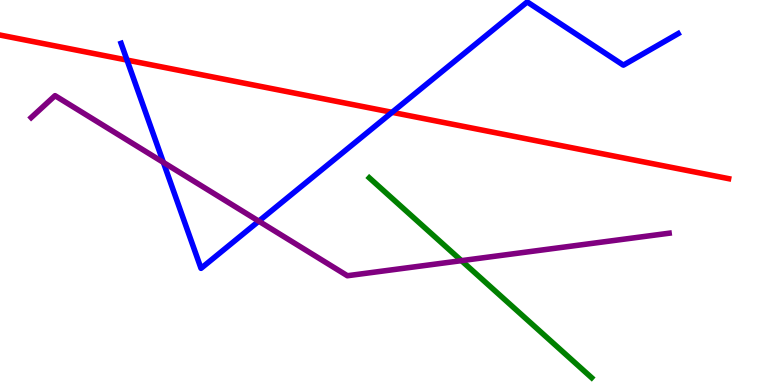[{'lines': ['blue', 'red'], 'intersections': [{'x': 1.64, 'y': 8.44}, {'x': 5.06, 'y': 7.08}]}, {'lines': ['green', 'red'], 'intersections': []}, {'lines': ['purple', 'red'], 'intersections': []}, {'lines': ['blue', 'green'], 'intersections': []}, {'lines': ['blue', 'purple'], 'intersections': [{'x': 2.11, 'y': 5.78}, {'x': 3.34, 'y': 4.26}]}, {'lines': ['green', 'purple'], 'intersections': [{'x': 5.95, 'y': 3.23}]}]